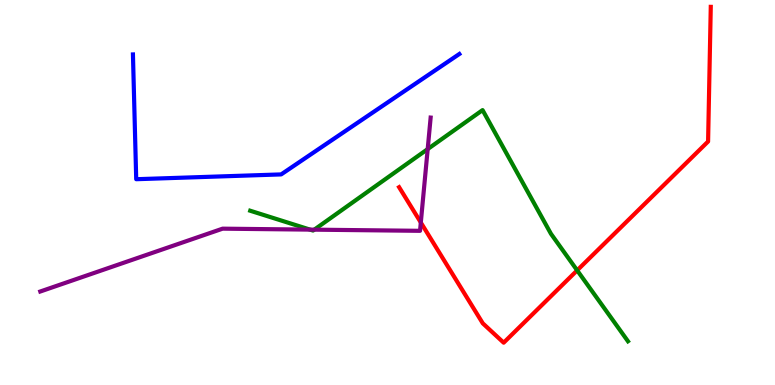[{'lines': ['blue', 'red'], 'intersections': []}, {'lines': ['green', 'red'], 'intersections': [{'x': 7.45, 'y': 2.98}]}, {'lines': ['purple', 'red'], 'intersections': [{'x': 5.43, 'y': 4.22}]}, {'lines': ['blue', 'green'], 'intersections': []}, {'lines': ['blue', 'purple'], 'intersections': []}, {'lines': ['green', 'purple'], 'intersections': [{'x': 4.0, 'y': 4.04}, {'x': 4.06, 'y': 4.03}, {'x': 5.52, 'y': 6.13}]}]